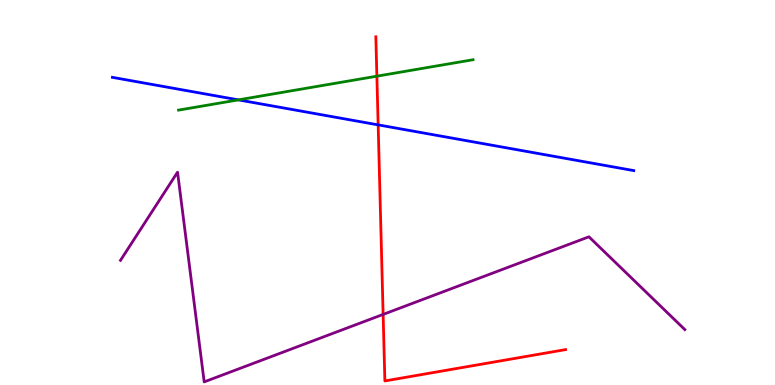[{'lines': ['blue', 'red'], 'intersections': [{'x': 4.88, 'y': 6.76}]}, {'lines': ['green', 'red'], 'intersections': [{'x': 4.86, 'y': 8.02}]}, {'lines': ['purple', 'red'], 'intersections': [{'x': 4.94, 'y': 1.83}]}, {'lines': ['blue', 'green'], 'intersections': [{'x': 3.08, 'y': 7.41}]}, {'lines': ['blue', 'purple'], 'intersections': []}, {'lines': ['green', 'purple'], 'intersections': []}]